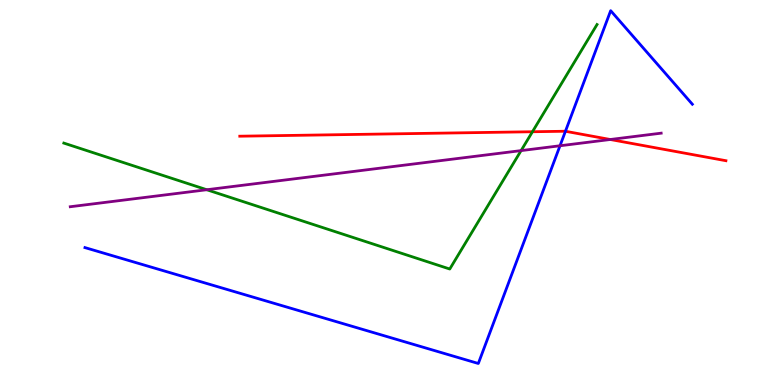[{'lines': ['blue', 'red'], 'intersections': [{'x': 7.3, 'y': 6.59}]}, {'lines': ['green', 'red'], 'intersections': [{'x': 6.87, 'y': 6.58}]}, {'lines': ['purple', 'red'], 'intersections': [{'x': 7.87, 'y': 6.38}]}, {'lines': ['blue', 'green'], 'intersections': []}, {'lines': ['blue', 'purple'], 'intersections': [{'x': 7.23, 'y': 6.21}]}, {'lines': ['green', 'purple'], 'intersections': [{'x': 2.67, 'y': 5.07}, {'x': 6.72, 'y': 6.09}]}]